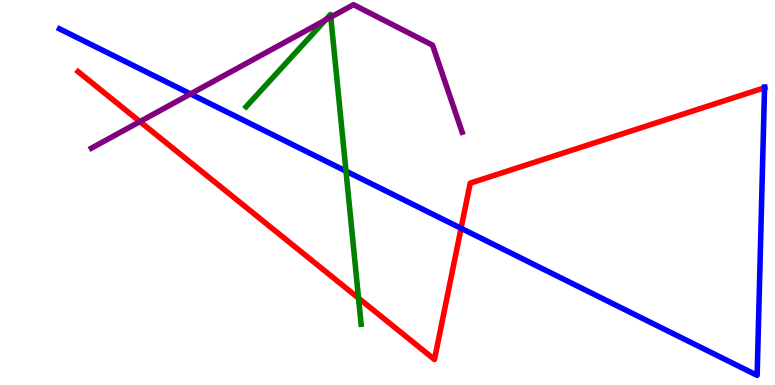[{'lines': ['blue', 'red'], 'intersections': [{'x': 5.95, 'y': 4.07}, {'x': 9.87, 'y': 7.72}]}, {'lines': ['green', 'red'], 'intersections': [{'x': 4.63, 'y': 2.26}]}, {'lines': ['purple', 'red'], 'intersections': [{'x': 1.81, 'y': 6.84}]}, {'lines': ['blue', 'green'], 'intersections': [{'x': 4.46, 'y': 5.55}]}, {'lines': ['blue', 'purple'], 'intersections': [{'x': 2.46, 'y': 7.56}]}, {'lines': ['green', 'purple'], 'intersections': [{'x': 4.2, 'y': 9.48}, {'x': 4.27, 'y': 9.56}]}]